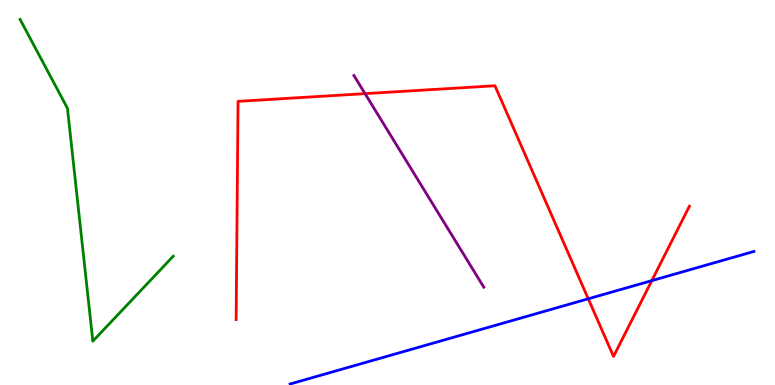[{'lines': ['blue', 'red'], 'intersections': [{'x': 7.59, 'y': 2.24}, {'x': 8.41, 'y': 2.71}]}, {'lines': ['green', 'red'], 'intersections': []}, {'lines': ['purple', 'red'], 'intersections': [{'x': 4.71, 'y': 7.57}]}, {'lines': ['blue', 'green'], 'intersections': []}, {'lines': ['blue', 'purple'], 'intersections': []}, {'lines': ['green', 'purple'], 'intersections': []}]